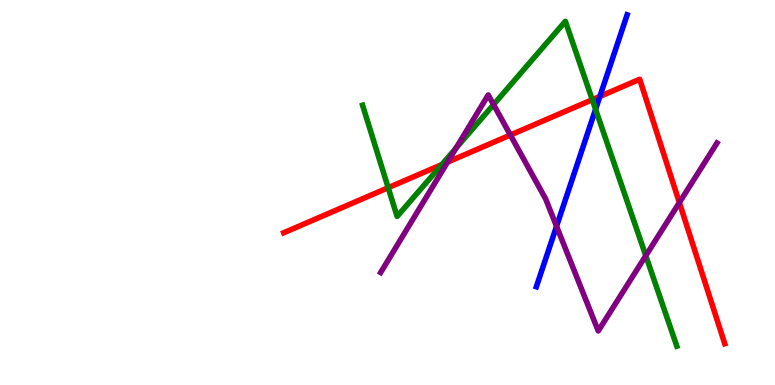[{'lines': ['blue', 'red'], 'intersections': [{'x': 7.74, 'y': 7.5}]}, {'lines': ['green', 'red'], 'intersections': [{'x': 5.01, 'y': 5.12}, {'x': 5.7, 'y': 5.73}, {'x': 7.64, 'y': 7.41}]}, {'lines': ['purple', 'red'], 'intersections': [{'x': 5.77, 'y': 5.79}, {'x': 6.59, 'y': 6.49}, {'x': 8.77, 'y': 4.74}]}, {'lines': ['blue', 'green'], 'intersections': [{'x': 7.68, 'y': 7.16}]}, {'lines': ['blue', 'purple'], 'intersections': [{'x': 7.18, 'y': 4.12}]}, {'lines': ['green', 'purple'], 'intersections': [{'x': 5.88, 'y': 6.15}, {'x': 6.37, 'y': 7.28}, {'x': 8.33, 'y': 3.36}]}]